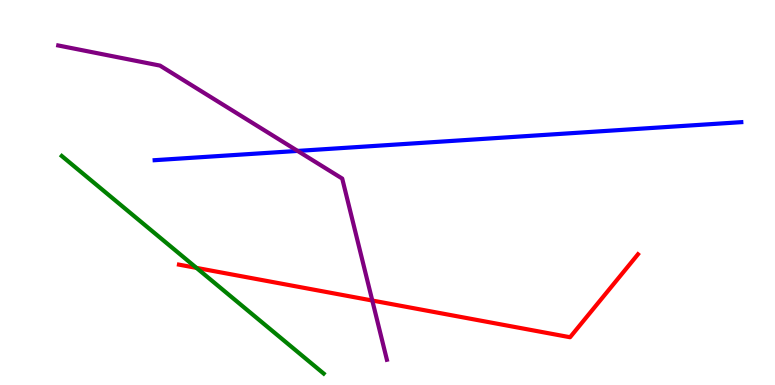[{'lines': ['blue', 'red'], 'intersections': []}, {'lines': ['green', 'red'], 'intersections': [{'x': 2.54, 'y': 3.04}]}, {'lines': ['purple', 'red'], 'intersections': [{'x': 4.8, 'y': 2.19}]}, {'lines': ['blue', 'green'], 'intersections': []}, {'lines': ['blue', 'purple'], 'intersections': [{'x': 3.84, 'y': 6.08}]}, {'lines': ['green', 'purple'], 'intersections': []}]